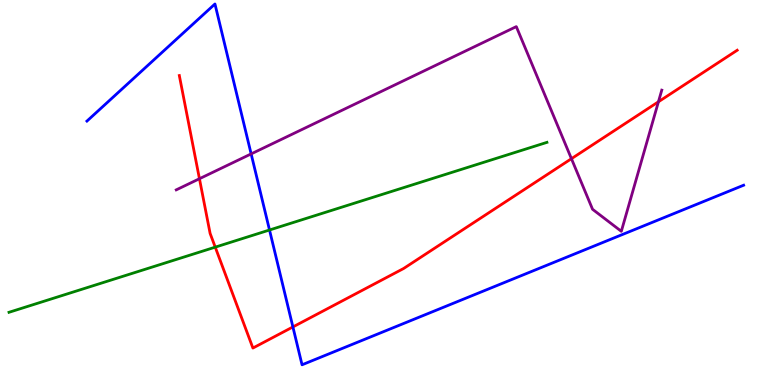[{'lines': ['blue', 'red'], 'intersections': [{'x': 3.78, 'y': 1.51}]}, {'lines': ['green', 'red'], 'intersections': [{'x': 2.78, 'y': 3.58}]}, {'lines': ['purple', 'red'], 'intersections': [{'x': 2.57, 'y': 5.36}, {'x': 7.37, 'y': 5.88}, {'x': 8.5, 'y': 7.36}]}, {'lines': ['blue', 'green'], 'intersections': [{'x': 3.48, 'y': 4.03}]}, {'lines': ['blue', 'purple'], 'intersections': [{'x': 3.24, 'y': 6.0}]}, {'lines': ['green', 'purple'], 'intersections': []}]